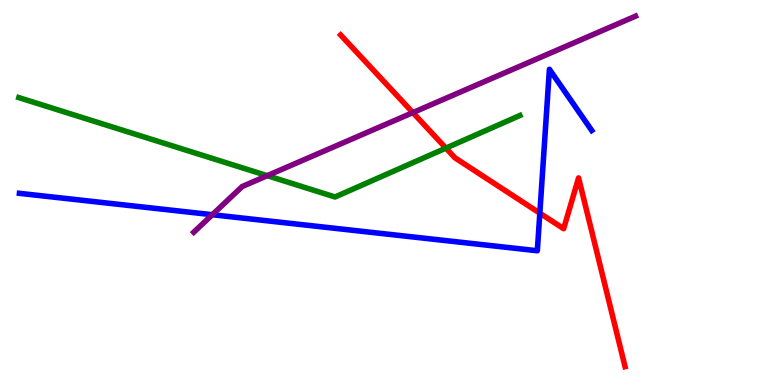[{'lines': ['blue', 'red'], 'intersections': [{'x': 6.97, 'y': 4.46}]}, {'lines': ['green', 'red'], 'intersections': [{'x': 5.75, 'y': 6.15}]}, {'lines': ['purple', 'red'], 'intersections': [{'x': 5.33, 'y': 7.08}]}, {'lines': ['blue', 'green'], 'intersections': []}, {'lines': ['blue', 'purple'], 'intersections': [{'x': 2.74, 'y': 4.42}]}, {'lines': ['green', 'purple'], 'intersections': [{'x': 3.45, 'y': 5.44}]}]